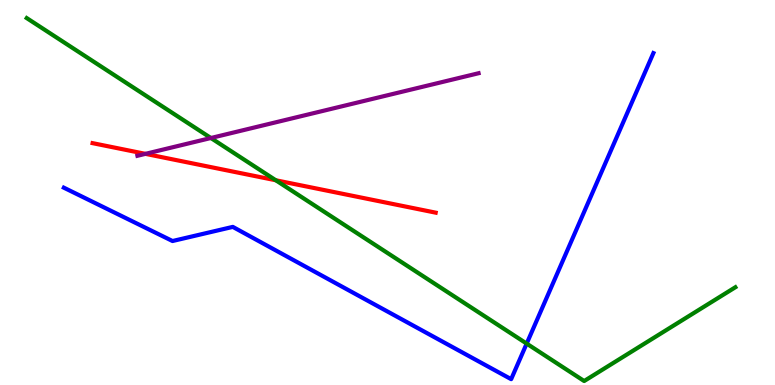[{'lines': ['blue', 'red'], 'intersections': []}, {'lines': ['green', 'red'], 'intersections': [{'x': 3.56, 'y': 5.32}]}, {'lines': ['purple', 'red'], 'intersections': [{'x': 1.88, 'y': 6.0}]}, {'lines': ['blue', 'green'], 'intersections': [{'x': 6.8, 'y': 1.08}]}, {'lines': ['blue', 'purple'], 'intersections': []}, {'lines': ['green', 'purple'], 'intersections': [{'x': 2.72, 'y': 6.42}]}]